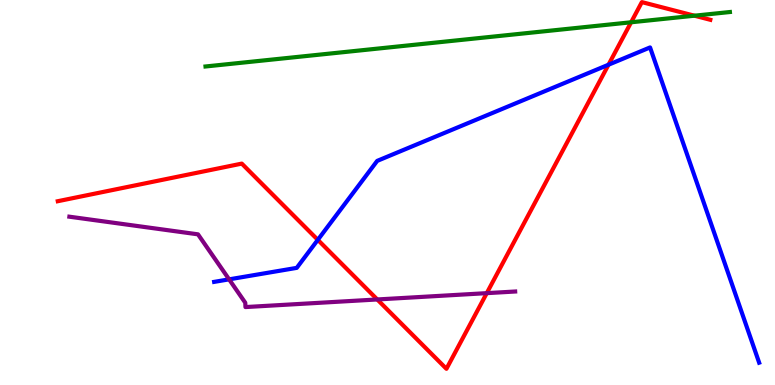[{'lines': ['blue', 'red'], 'intersections': [{'x': 4.1, 'y': 3.77}, {'x': 7.85, 'y': 8.32}]}, {'lines': ['green', 'red'], 'intersections': [{'x': 8.14, 'y': 9.42}, {'x': 8.96, 'y': 9.59}]}, {'lines': ['purple', 'red'], 'intersections': [{'x': 4.87, 'y': 2.22}, {'x': 6.28, 'y': 2.39}]}, {'lines': ['blue', 'green'], 'intersections': []}, {'lines': ['blue', 'purple'], 'intersections': [{'x': 2.96, 'y': 2.74}]}, {'lines': ['green', 'purple'], 'intersections': []}]